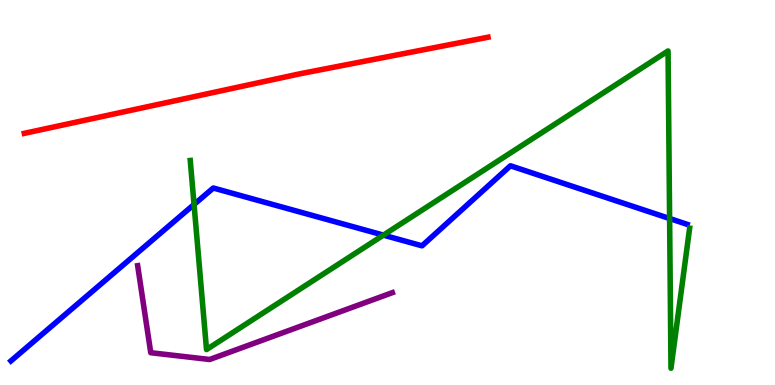[{'lines': ['blue', 'red'], 'intersections': []}, {'lines': ['green', 'red'], 'intersections': []}, {'lines': ['purple', 'red'], 'intersections': []}, {'lines': ['blue', 'green'], 'intersections': [{'x': 2.5, 'y': 4.69}, {'x': 4.95, 'y': 3.89}, {'x': 8.64, 'y': 4.32}]}, {'lines': ['blue', 'purple'], 'intersections': []}, {'lines': ['green', 'purple'], 'intersections': []}]